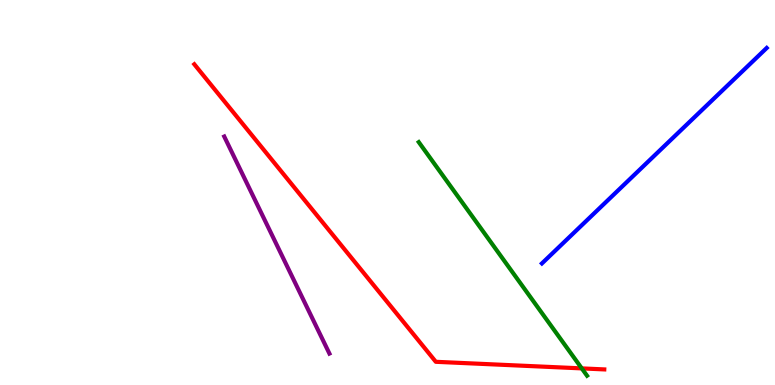[{'lines': ['blue', 'red'], 'intersections': []}, {'lines': ['green', 'red'], 'intersections': [{'x': 7.51, 'y': 0.431}]}, {'lines': ['purple', 'red'], 'intersections': []}, {'lines': ['blue', 'green'], 'intersections': []}, {'lines': ['blue', 'purple'], 'intersections': []}, {'lines': ['green', 'purple'], 'intersections': []}]